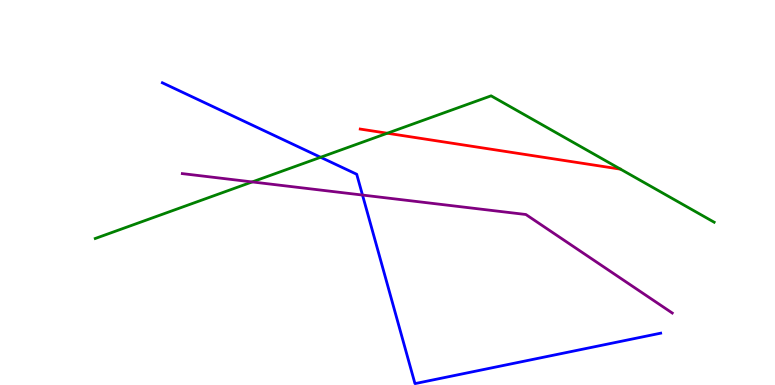[{'lines': ['blue', 'red'], 'intersections': []}, {'lines': ['green', 'red'], 'intersections': [{'x': 5.0, 'y': 6.54}]}, {'lines': ['purple', 'red'], 'intersections': []}, {'lines': ['blue', 'green'], 'intersections': [{'x': 4.14, 'y': 5.91}]}, {'lines': ['blue', 'purple'], 'intersections': [{'x': 4.68, 'y': 4.93}]}, {'lines': ['green', 'purple'], 'intersections': [{'x': 3.25, 'y': 5.27}]}]